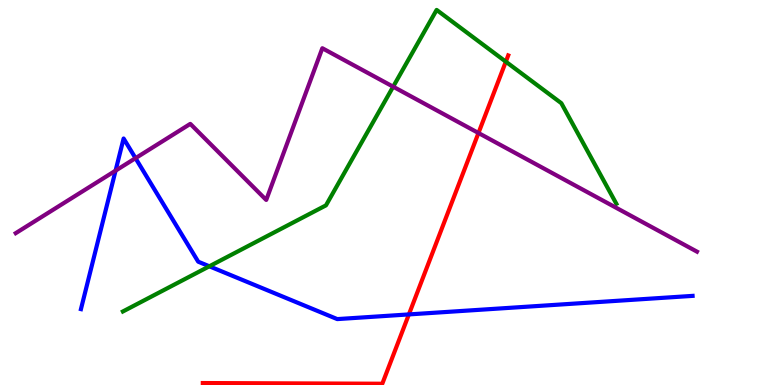[{'lines': ['blue', 'red'], 'intersections': [{'x': 5.28, 'y': 1.83}]}, {'lines': ['green', 'red'], 'intersections': [{'x': 6.53, 'y': 8.4}]}, {'lines': ['purple', 'red'], 'intersections': [{'x': 6.17, 'y': 6.55}]}, {'lines': ['blue', 'green'], 'intersections': [{'x': 2.7, 'y': 3.08}]}, {'lines': ['blue', 'purple'], 'intersections': [{'x': 1.49, 'y': 5.57}, {'x': 1.75, 'y': 5.89}]}, {'lines': ['green', 'purple'], 'intersections': [{'x': 5.07, 'y': 7.75}]}]